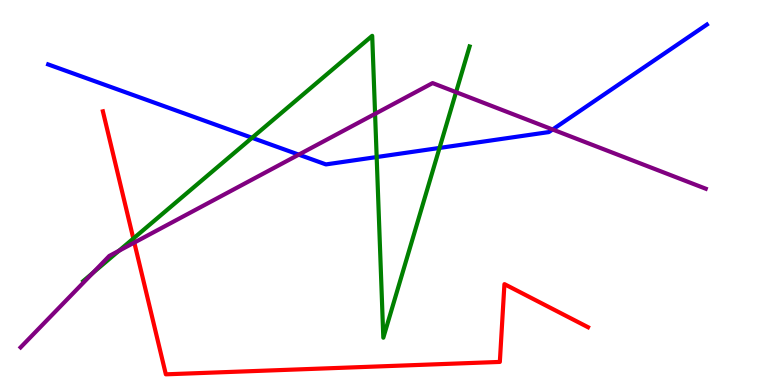[{'lines': ['blue', 'red'], 'intersections': []}, {'lines': ['green', 'red'], 'intersections': [{'x': 1.72, 'y': 3.8}]}, {'lines': ['purple', 'red'], 'intersections': [{'x': 1.73, 'y': 3.7}]}, {'lines': ['blue', 'green'], 'intersections': [{'x': 3.25, 'y': 6.42}, {'x': 4.86, 'y': 5.92}, {'x': 5.67, 'y': 6.16}]}, {'lines': ['blue', 'purple'], 'intersections': [{'x': 3.86, 'y': 5.98}, {'x': 7.13, 'y': 6.64}]}, {'lines': ['green', 'purple'], 'intersections': [{'x': 1.2, 'y': 2.91}, {'x': 1.53, 'y': 3.49}, {'x': 4.84, 'y': 7.04}, {'x': 5.88, 'y': 7.61}]}]